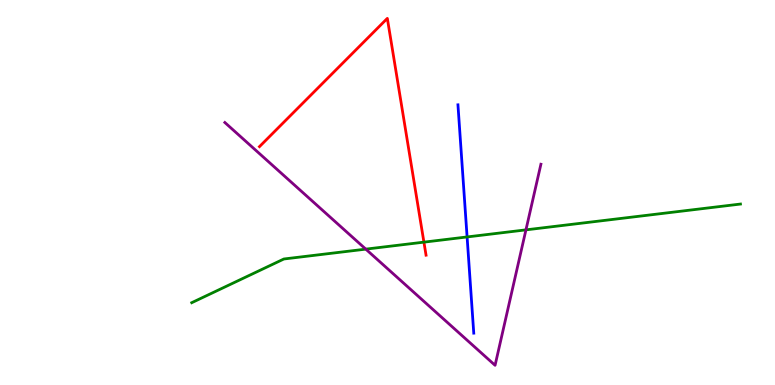[{'lines': ['blue', 'red'], 'intersections': []}, {'lines': ['green', 'red'], 'intersections': [{'x': 5.47, 'y': 3.71}]}, {'lines': ['purple', 'red'], 'intersections': []}, {'lines': ['blue', 'green'], 'intersections': [{'x': 6.03, 'y': 3.85}]}, {'lines': ['blue', 'purple'], 'intersections': []}, {'lines': ['green', 'purple'], 'intersections': [{'x': 4.72, 'y': 3.53}, {'x': 6.79, 'y': 4.03}]}]